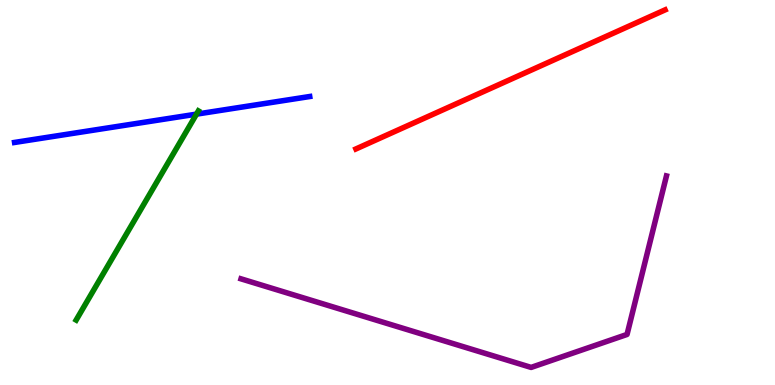[{'lines': ['blue', 'red'], 'intersections': []}, {'lines': ['green', 'red'], 'intersections': []}, {'lines': ['purple', 'red'], 'intersections': []}, {'lines': ['blue', 'green'], 'intersections': [{'x': 2.54, 'y': 7.04}]}, {'lines': ['blue', 'purple'], 'intersections': []}, {'lines': ['green', 'purple'], 'intersections': []}]